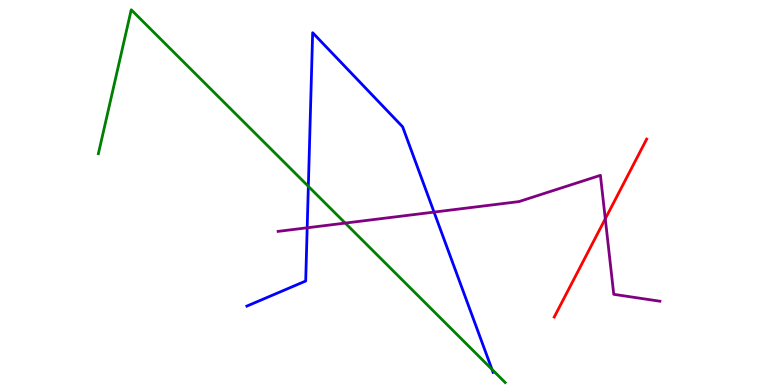[{'lines': ['blue', 'red'], 'intersections': []}, {'lines': ['green', 'red'], 'intersections': []}, {'lines': ['purple', 'red'], 'intersections': [{'x': 7.81, 'y': 4.32}]}, {'lines': ['blue', 'green'], 'intersections': [{'x': 3.98, 'y': 5.16}, {'x': 6.35, 'y': 0.407}]}, {'lines': ['blue', 'purple'], 'intersections': [{'x': 3.96, 'y': 4.08}, {'x': 5.6, 'y': 4.49}]}, {'lines': ['green', 'purple'], 'intersections': [{'x': 4.45, 'y': 4.21}]}]